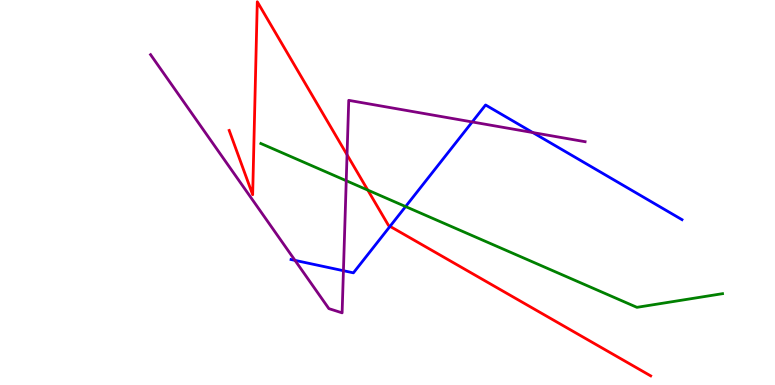[{'lines': ['blue', 'red'], 'intersections': [{'x': 5.03, 'y': 4.12}]}, {'lines': ['green', 'red'], 'intersections': [{'x': 4.75, 'y': 5.06}]}, {'lines': ['purple', 'red'], 'intersections': [{'x': 4.48, 'y': 5.98}]}, {'lines': ['blue', 'green'], 'intersections': [{'x': 5.23, 'y': 4.63}]}, {'lines': ['blue', 'purple'], 'intersections': [{'x': 3.81, 'y': 3.24}, {'x': 4.43, 'y': 2.97}, {'x': 6.09, 'y': 6.83}, {'x': 6.87, 'y': 6.56}]}, {'lines': ['green', 'purple'], 'intersections': [{'x': 4.47, 'y': 5.31}]}]